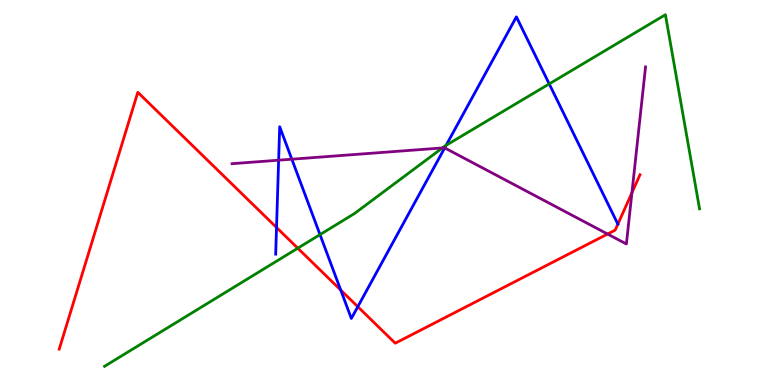[{'lines': ['blue', 'red'], 'intersections': [{'x': 3.57, 'y': 4.09}, {'x': 4.4, 'y': 2.47}, {'x': 4.62, 'y': 2.03}, {'x': 7.97, 'y': 4.18}]}, {'lines': ['green', 'red'], 'intersections': [{'x': 3.84, 'y': 3.55}]}, {'lines': ['purple', 'red'], 'intersections': [{'x': 7.84, 'y': 3.92}, {'x': 8.15, 'y': 4.99}]}, {'lines': ['blue', 'green'], 'intersections': [{'x': 4.13, 'y': 3.91}, {'x': 5.76, 'y': 6.23}, {'x': 7.09, 'y': 7.82}]}, {'lines': ['blue', 'purple'], 'intersections': [{'x': 3.6, 'y': 5.84}, {'x': 3.77, 'y': 5.86}, {'x': 5.74, 'y': 6.16}]}, {'lines': ['green', 'purple'], 'intersections': [{'x': 5.71, 'y': 6.16}]}]